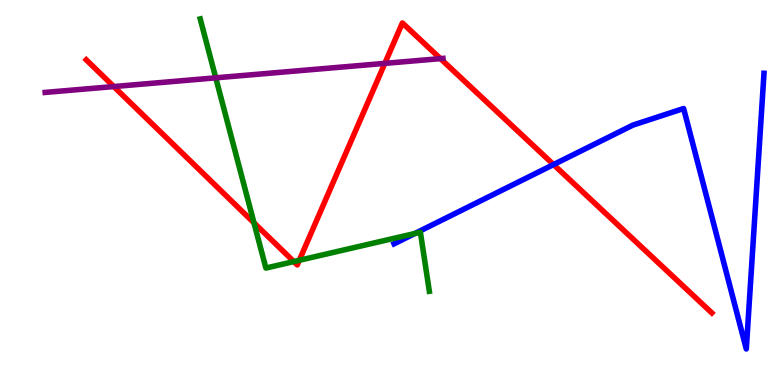[{'lines': ['blue', 'red'], 'intersections': [{'x': 7.14, 'y': 5.73}]}, {'lines': ['green', 'red'], 'intersections': [{'x': 3.28, 'y': 4.21}, {'x': 3.79, 'y': 3.21}, {'x': 3.86, 'y': 3.24}]}, {'lines': ['purple', 'red'], 'intersections': [{'x': 1.47, 'y': 7.75}, {'x': 4.97, 'y': 8.35}, {'x': 5.68, 'y': 8.48}]}, {'lines': ['blue', 'green'], 'intersections': [{'x': 5.35, 'y': 3.94}]}, {'lines': ['blue', 'purple'], 'intersections': []}, {'lines': ['green', 'purple'], 'intersections': [{'x': 2.78, 'y': 7.98}]}]